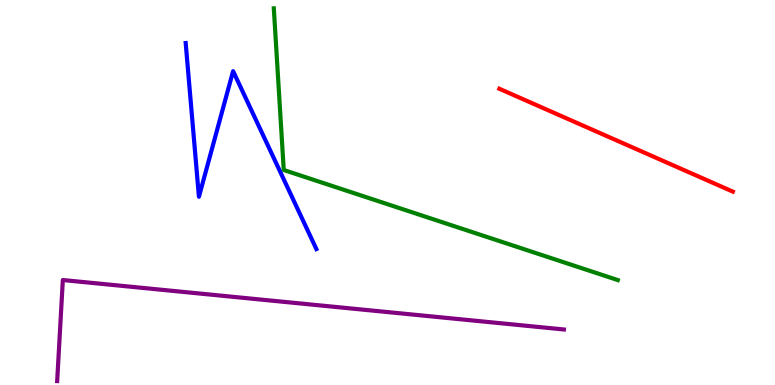[{'lines': ['blue', 'red'], 'intersections': []}, {'lines': ['green', 'red'], 'intersections': []}, {'lines': ['purple', 'red'], 'intersections': []}, {'lines': ['blue', 'green'], 'intersections': []}, {'lines': ['blue', 'purple'], 'intersections': []}, {'lines': ['green', 'purple'], 'intersections': []}]